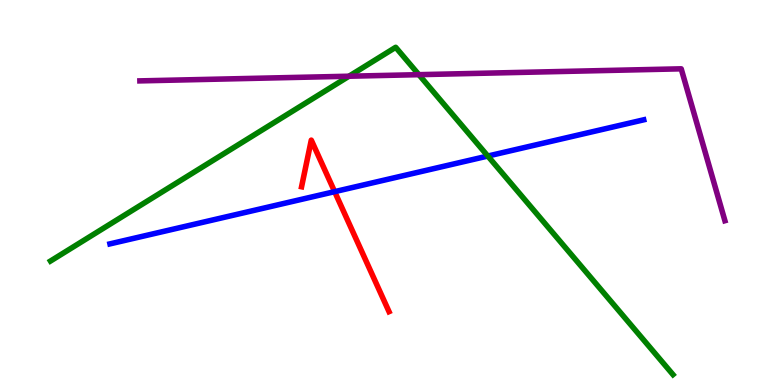[{'lines': ['blue', 'red'], 'intersections': [{'x': 4.32, 'y': 5.02}]}, {'lines': ['green', 'red'], 'intersections': []}, {'lines': ['purple', 'red'], 'intersections': []}, {'lines': ['blue', 'green'], 'intersections': [{'x': 6.29, 'y': 5.95}]}, {'lines': ['blue', 'purple'], 'intersections': []}, {'lines': ['green', 'purple'], 'intersections': [{'x': 4.5, 'y': 8.02}, {'x': 5.4, 'y': 8.06}]}]